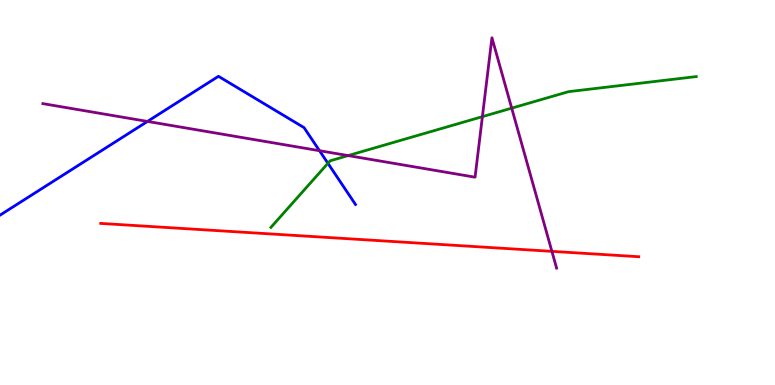[{'lines': ['blue', 'red'], 'intersections': []}, {'lines': ['green', 'red'], 'intersections': []}, {'lines': ['purple', 'red'], 'intersections': [{'x': 7.12, 'y': 3.47}]}, {'lines': ['blue', 'green'], 'intersections': [{'x': 4.23, 'y': 5.76}]}, {'lines': ['blue', 'purple'], 'intersections': [{'x': 1.9, 'y': 6.85}, {'x': 4.12, 'y': 6.09}]}, {'lines': ['green', 'purple'], 'intersections': [{'x': 4.49, 'y': 5.96}, {'x': 6.22, 'y': 6.97}, {'x': 6.6, 'y': 7.19}]}]